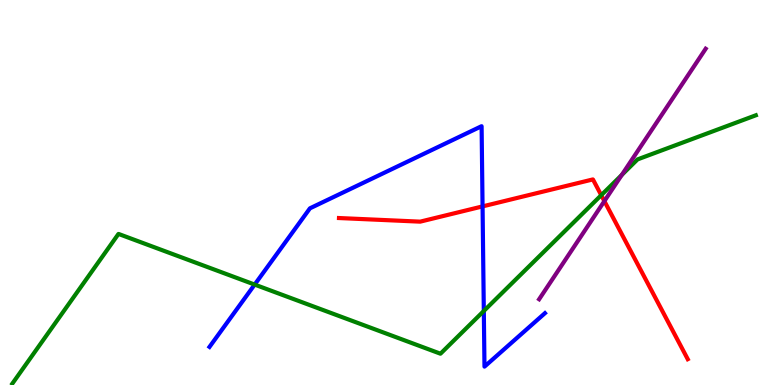[{'lines': ['blue', 'red'], 'intersections': [{'x': 6.23, 'y': 4.64}]}, {'lines': ['green', 'red'], 'intersections': [{'x': 7.76, 'y': 4.93}]}, {'lines': ['purple', 'red'], 'intersections': [{'x': 7.8, 'y': 4.78}]}, {'lines': ['blue', 'green'], 'intersections': [{'x': 3.29, 'y': 2.61}, {'x': 6.24, 'y': 1.92}]}, {'lines': ['blue', 'purple'], 'intersections': []}, {'lines': ['green', 'purple'], 'intersections': [{'x': 8.02, 'y': 5.46}]}]